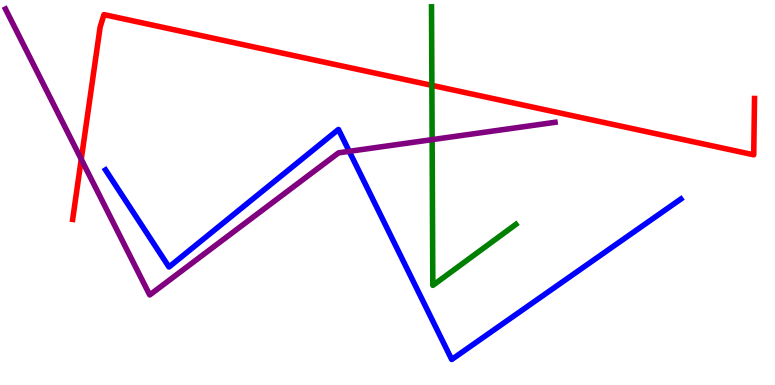[{'lines': ['blue', 'red'], 'intersections': []}, {'lines': ['green', 'red'], 'intersections': [{'x': 5.57, 'y': 7.78}]}, {'lines': ['purple', 'red'], 'intersections': [{'x': 1.05, 'y': 5.86}]}, {'lines': ['blue', 'green'], 'intersections': []}, {'lines': ['blue', 'purple'], 'intersections': [{'x': 4.51, 'y': 6.07}]}, {'lines': ['green', 'purple'], 'intersections': [{'x': 5.58, 'y': 6.37}]}]